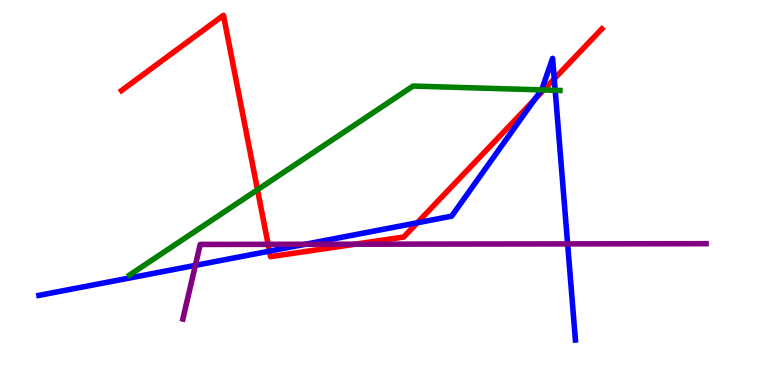[{'lines': ['blue', 'red'], 'intersections': [{'x': 3.48, 'y': 3.48}, {'x': 5.38, 'y': 4.21}, {'x': 6.9, 'y': 7.42}, {'x': 7.15, 'y': 7.95}]}, {'lines': ['green', 'red'], 'intersections': [{'x': 3.32, 'y': 5.07}, {'x': 7.02, 'y': 7.66}]}, {'lines': ['purple', 'red'], 'intersections': [{'x': 3.46, 'y': 3.65}, {'x': 4.58, 'y': 3.66}]}, {'lines': ['blue', 'green'], 'intersections': [{'x': 6.99, 'y': 7.66}, {'x': 7.16, 'y': 7.65}]}, {'lines': ['blue', 'purple'], 'intersections': [{'x': 2.52, 'y': 3.11}, {'x': 3.94, 'y': 3.66}, {'x': 7.32, 'y': 3.67}]}, {'lines': ['green', 'purple'], 'intersections': []}]